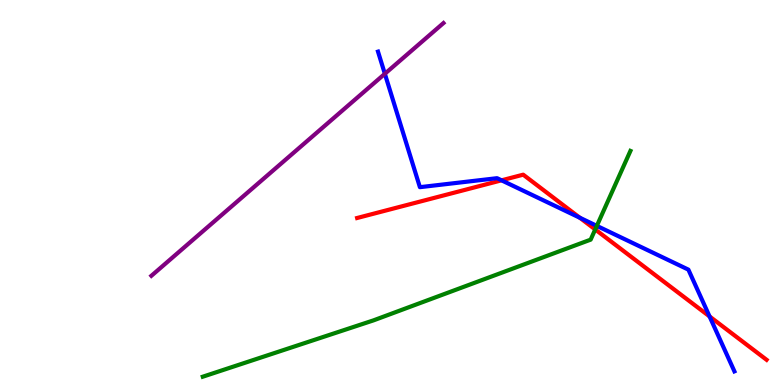[{'lines': ['blue', 'red'], 'intersections': [{'x': 6.47, 'y': 5.32}, {'x': 7.48, 'y': 4.34}, {'x': 9.16, 'y': 1.78}]}, {'lines': ['green', 'red'], 'intersections': [{'x': 7.68, 'y': 4.04}]}, {'lines': ['purple', 'red'], 'intersections': []}, {'lines': ['blue', 'green'], 'intersections': [{'x': 7.7, 'y': 4.13}]}, {'lines': ['blue', 'purple'], 'intersections': [{'x': 4.97, 'y': 8.08}]}, {'lines': ['green', 'purple'], 'intersections': []}]